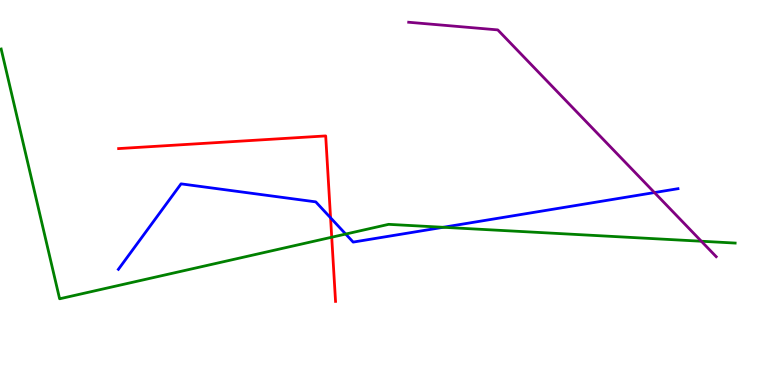[{'lines': ['blue', 'red'], 'intersections': [{'x': 4.27, 'y': 4.34}]}, {'lines': ['green', 'red'], 'intersections': [{'x': 4.28, 'y': 3.84}]}, {'lines': ['purple', 'red'], 'intersections': []}, {'lines': ['blue', 'green'], 'intersections': [{'x': 4.46, 'y': 3.92}, {'x': 5.72, 'y': 4.1}]}, {'lines': ['blue', 'purple'], 'intersections': [{'x': 8.44, 'y': 5.0}]}, {'lines': ['green', 'purple'], 'intersections': [{'x': 9.05, 'y': 3.73}]}]